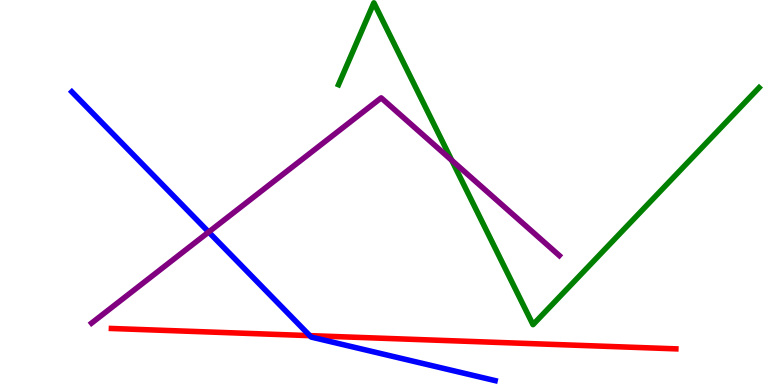[{'lines': ['blue', 'red'], 'intersections': [{'x': 4.0, 'y': 1.28}]}, {'lines': ['green', 'red'], 'intersections': []}, {'lines': ['purple', 'red'], 'intersections': []}, {'lines': ['blue', 'green'], 'intersections': []}, {'lines': ['blue', 'purple'], 'intersections': [{'x': 2.69, 'y': 3.97}]}, {'lines': ['green', 'purple'], 'intersections': [{'x': 5.83, 'y': 5.83}]}]